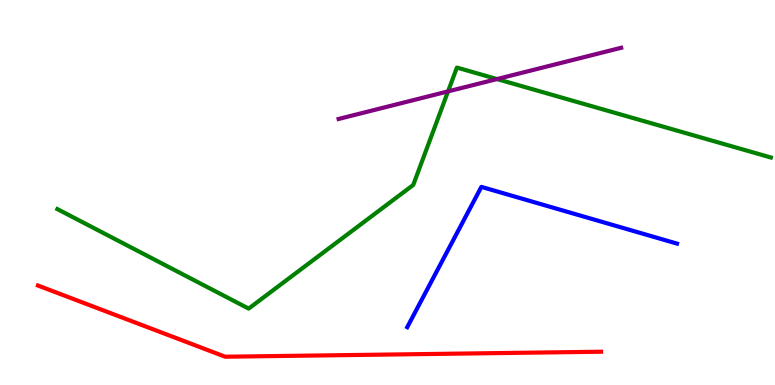[{'lines': ['blue', 'red'], 'intersections': []}, {'lines': ['green', 'red'], 'intersections': []}, {'lines': ['purple', 'red'], 'intersections': []}, {'lines': ['blue', 'green'], 'intersections': []}, {'lines': ['blue', 'purple'], 'intersections': []}, {'lines': ['green', 'purple'], 'intersections': [{'x': 5.78, 'y': 7.63}, {'x': 6.41, 'y': 7.95}]}]